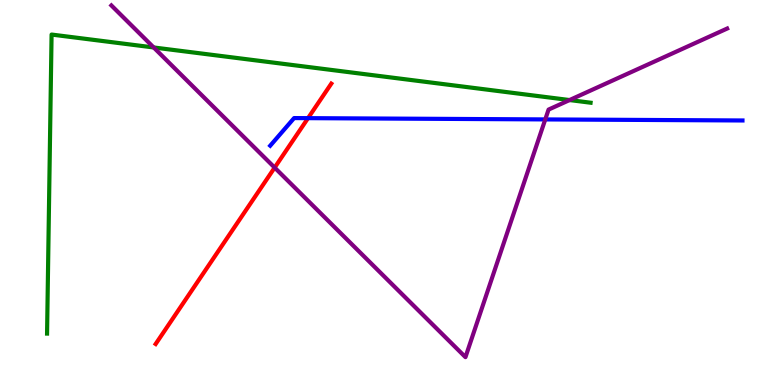[{'lines': ['blue', 'red'], 'intersections': [{'x': 3.97, 'y': 6.93}]}, {'lines': ['green', 'red'], 'intersections': []}, {'lines': ['purple', 'red'], 'intersections': [{'x': 3.54, 'y': 5.65}]}, {'lines': ['blue', 'green'], 'intersections': []}, {'lines': ['blue', 'purple'], 'intersections': [{'x': 7.04, 'y': 6.9}]}, {'lines': ['green', 'purple'], 'intersections': [{'x': 1.98, 'y': 8.77}, {'x': 7.35, 'y': 7.4}]}]